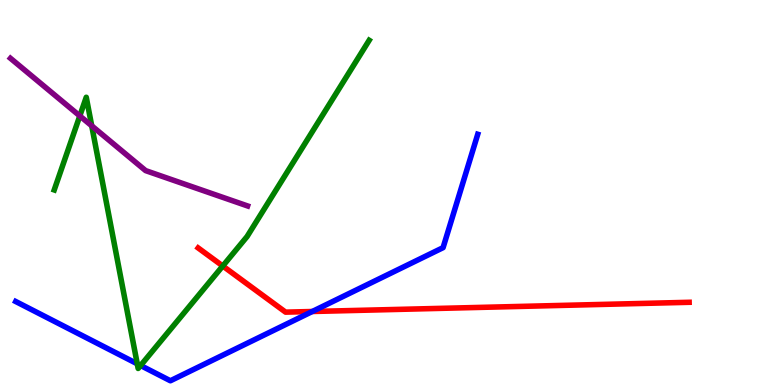[{'lines': ['blue', 'red'], 'intersections': [{'x': 4.03, 'y': 1.91}]}, {'lines': ['green', 'red'], 'intersections': [{'x': 2.87, 'y': 3.09}]}, {'lines': ['purple', 'red'], 'intersections': []}, {'lines': ['blue', 'green'], 'intersections': [{'x': 1.77, 'y': 0.551}, {'x': 1.81, 'y': 0.506}]}, {'lines': ['blue', 'purple'], 'intersections': []}, {'lines': ['green', 'purple'], 'intersections': [{'x': 1.03, 'y': 6.99}, {'x': 1.18, 'y': 6.73}]}]